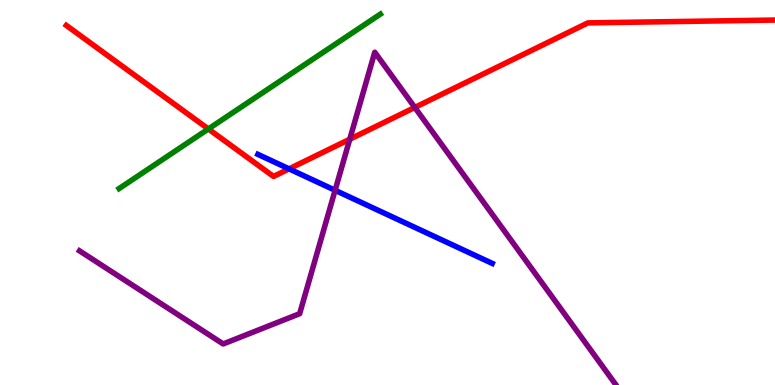[{'lines': ['blue', 'red'], 'intersections': [{'x': 3.73, 'y': 5.61}]}, {'lines': ['green', 'red'], 'intersections': [{'x': 2.69, 'y': 6.65}]}, {'lines': ['purple', 'red'], 'intersections': [{'x': 4.51, 'y': 6.38}, {'x': 5.35, 'y': 7.21}]}, {'lines': ['blue', 'green'], 'intersections': []}, {'lines': ['blue', 'purple'], 'intersections': [{'x': 4.32, 'y': 5.06}]}, {'lines': ['green', 'purple'], 'intersections': []}]